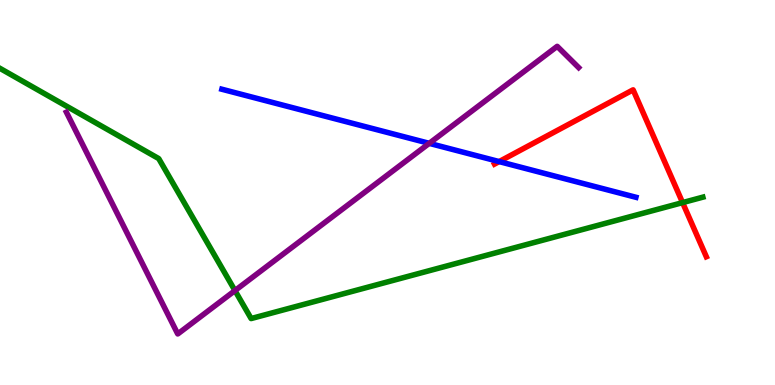[{'lines': ['blue', 'red'], 'intersections': [{'x': 6.44, 'y': 5.8}]}, {'lines': ['green', 'red'], 'intersections': [{'x': 8.81, 'y': 4.74}]}, {'lines': ['purple', 'red'], 'intersections': []}, {'lines': ['blue', 'green'], 'intersections': []}, {'lines': ['blue', 'purple'], 'intersections': [{'x': 5.54, 'y': 6.28}]}, {'lines': ['green', 'purple'], 'intersections': [{'x': 3.03, 'y': 2.45}]}]